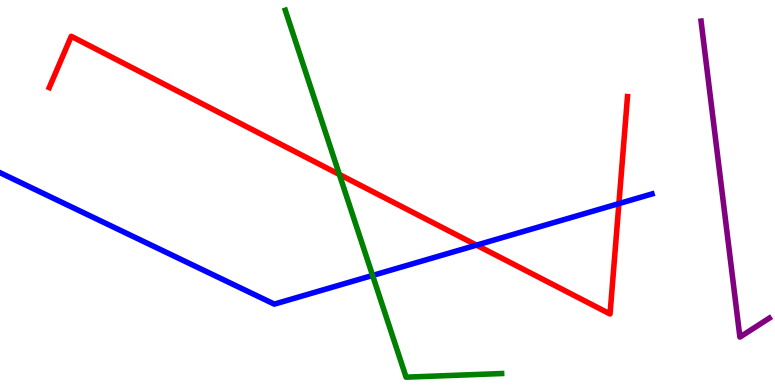[{'lines': ['blue', 'red'], 'intersections': [{'x': 6.15, 'y': 3.63}, {'x': 7.99, 'y': 4.71}]}, {'lines': ['green', 'red'], 'intersections': [{'x': 4.38, 'y': 5.47}]}, {'lines': ['purple', 'red'], 'intersections': []}, {'lines': ['blue', 'green'], 'intersections': [{'x': 4.81, 'y': 2.85}]}, {'lines': ['blue', 'purple'], 'intersections': []}, {'lines': ['green', 'purple'], 'intersections': []}]